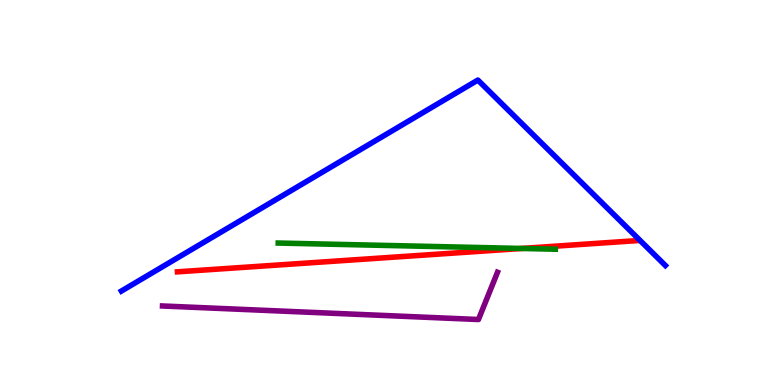[{'lines': ['blue', 'red'], 'intersections': []}, {'lines': ['green', 'red'], 'intersections': [{'x': 6.73, 'y': 3.55}]}, {'lines': ['purple', 'red'], 'intersections': []}, {'lines': ['blue', 'green'], 'intersections': []}, {'lines': ['blue', 'purple'], 'intersections': []}, {'lines': ['green', 'purple'], 'intersections': []}]